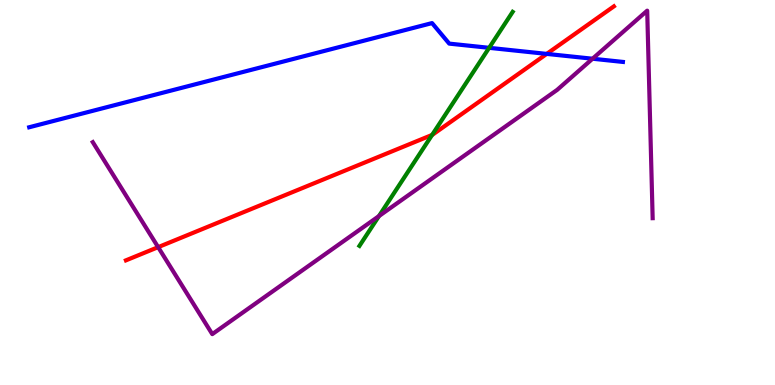[{'lines': ['blue', 'red'], 'intersections': [{'x': 7.05, 'y': 8.6}]}, {'lines': ['green', 'red'], 'intersections': [{'x': 5.58, 'y': 6.5}]}, {'lines': ['purple', 'red'], 'intersections': [{'x': 2.04, 'y': 3.58}]}, {'lines': ['blue', 'green'], 'intersections': [{'x': 6.31, 'y': 8.76}]}, {'lines': ['blue', 'purple'], 'intersections': [{'x': 7.65, 'y': 8.47}]}, {'lines': ['green', 'purple'], 'intersections': [{'x': 4.89, 'y': 4.39}]}]